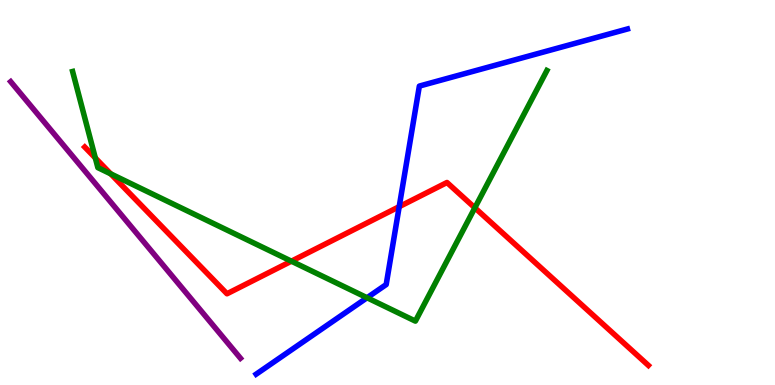[{'lines': ['blue', 'red'], 'intersections': [{'x': 5.15, 'y': 4.63}]}, {'lines': ['green', 'red'], 'intersections': [{'x': 1.23, 'y': 5.9}, {'x': 1.43, 'y': 5.48}, {'x': 3.76, 'y': 3.22}, {'x': 6.13, 'y': 4.6}]}, {'lines': ['purple', 'red'], 'intersections': []}, {'lines': ['blue', 'green'], 'intersections': [{'x': 4.74, 'y': 2.27}]}, {'lines': ['blue', 'purple'], 'intersections': []}, {'lines': ['green', 'purple'], 'intersections': []}]